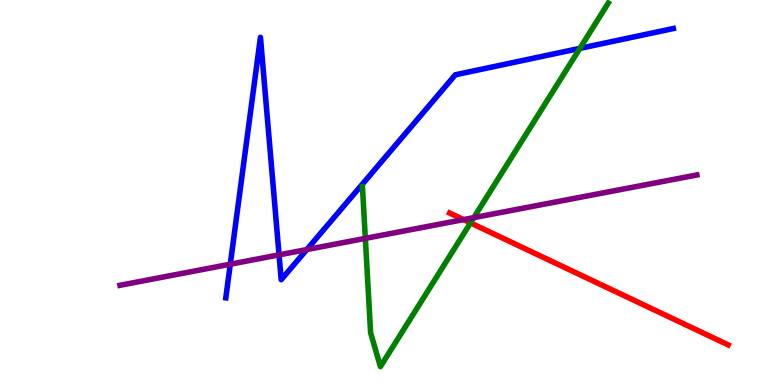[{'lines': ['blue', 'red'], 'intersections': []}, {'lines': ['green', 'red'], 'intersections': [{'x': 6.07, 'y': 4.21}]}, {'lines': ['purple', 'red'], 'intersections': [{'x': 5.98, 'y': 4.3}]}, {'lines': ['blue', 'green'], 'intersections': [{'x': 7.48, 'y': 8.74}]}, {'lines': ['blue', 'purple'], 'intersections': [{'x': 2.97, 'y': 3.14}, {'x': 3.6, 'y': 3.38}, {'x': 3.96, 'y': 3.52}]}, {'lines': ['green', 'purple'], 'intersections': [{'x': 4.71, 'y': 3.81}, {'x': 6.11, 'y': 4.35}]}]